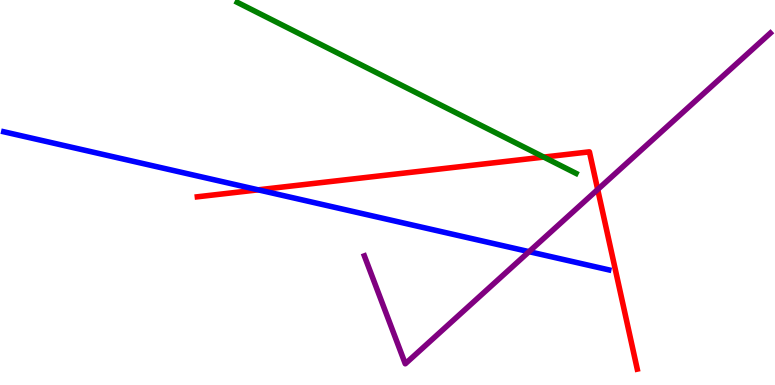[{'lines': ['blue', 'red'], 'intersections': [{'x': 3.33, 'y': 5.07}]}, {'lines': ['green', 'red'], 'intersections': [{'x': 7.02, 'y': 5.92}]}, {'lines': ['purple', 'red'], 'intersections': [{'x': 7.71, 'y': 5.08}]}, {'lines': ['blue', 'green'], 'intersections': []}, {'lines': ['blue', 'purple'], 'intersections': [{'x': 6.83, 'y': 3.46}]}, {'lines': ['green', 'purple'], 'intersections': []}]